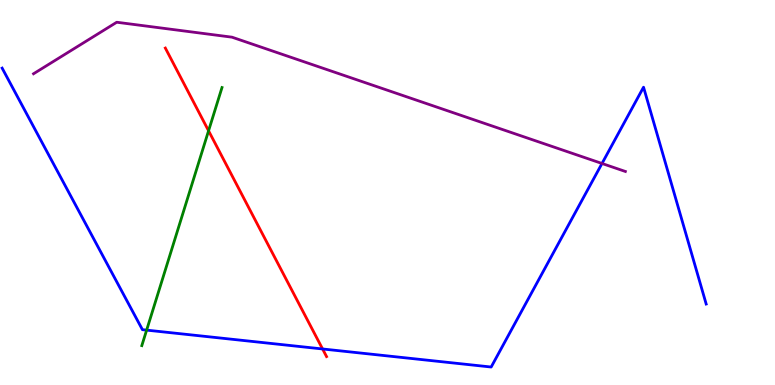[{'lines': ['blue', 'red'], 'intersections': [{'x': 4.16, 'y': 0.936}]}, {'lines': ['green', 'red'], 'intersections': [{'x': 2.69, 'y': 6.6}]}, {'lines': ['purple', 'red'], 'intersections': []}, {'lines': ['blue', 'green'], 'intersections': [{'x': 1.89, 'y': 1.43}]}, {'lines': ['blue', 'purple'], 'intersections': [{'x': 7.77, 'y': 5.75}]}, {'lines': ['green', 'purple'], 'intersections': []}]